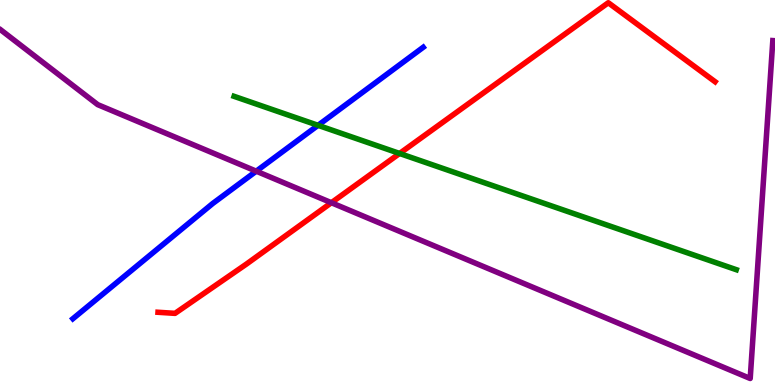[{'lines': ['blue', 'red'], 'intersections': []}, {'lines': ['green', 'red'], 'intersections': [{'x': 5.16, 'y': 6.01}]}, {'lines': ['purple', 'red'], 'intersections': [{'x': 4.28, 'y': 4.73}]}, {'lines': ['blue', 'green'], 'intersections': [{'x': 4.1, 'y': 6.74}]}, {'lines': ['blue', 'purple'], 'intersections': [{'x': 3.31, 'y': 5.55}]}, {'lines': ['green', 'purple'], 'intersections': []}]